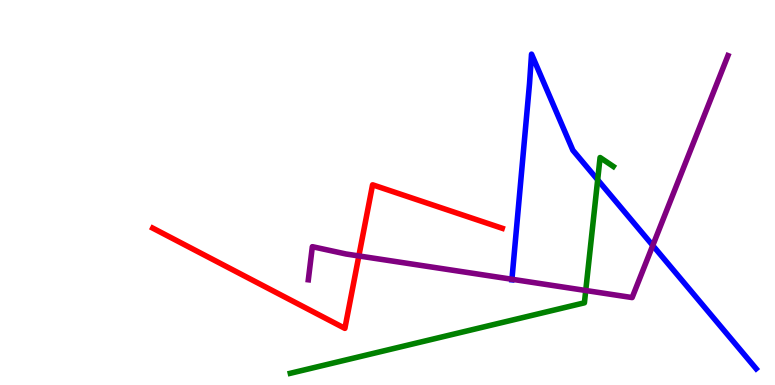[{'lines': ['blue', 'red'], 'intersections': []}, {'lines': ['green', 'red'], 'intersections': []}, {'lines': ['purple', 'red'], 'intersections': [{'x': 4.63, 'y': 3.35}]}, {'lines': ['blue', 'green'], 'intersections': [{'x': 7.71, 'y': 5.33}]}, {'lines': ['blue', 'purple'], 'intersections': [{'x': 6.61, 'y': 2.75}, {'x': 8.42, 'y': 3.62}]}, {'lines': ['green', 'purple'], 'intersections': [{'x': 7.56, 'y': 2.45}]}]